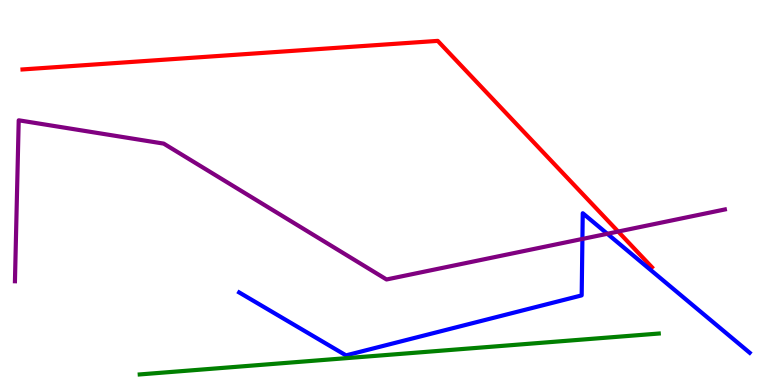[{'lines': ['blue', 'red'], 'intersections': []}, {'lines': ['green', 'red'], 'intersections': []}, {'lines': ['purple', 'red'], 'intersections': [{'x': 7.98, 'y': 3.99}]}, {'lines': ['blue', 'green'], 'intersections': []}, {'lines': ['blue', 'purple'], 'intersections': [{'x': 7.51, 'y': 3.79}, {'x': 7.84, 'y': 3.93}]}, {'lines': ['green', 'purple'], 'intersections': []}]